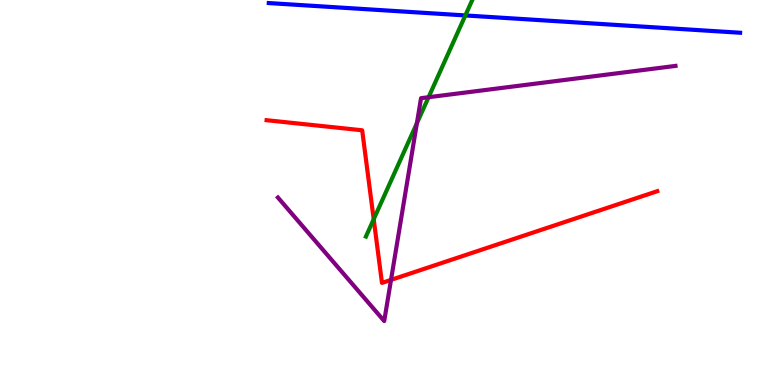[{'lines': ['blue', 'red'], 'intersections': []}, {'lines': ['green', 'red'], 'intersections': [{'x': 4.82, 'y': 4.31}]}, {'lines': ['purple', 'red'], 'intersections': [{'x': 5.05, 'y': 2.73}]}, {'lines': ['blue', 'green'], 'intersections': [{'x': 6.0, 'y': 9.6}]}, {'lines': ['blue', 'purple'], 'intersections': []}, {'lines': ['green', 'purple'], 'intersections': [{'x': 5.38, 'y': 6.8}, {'x': 5.53, 'y': 7.48}]}]